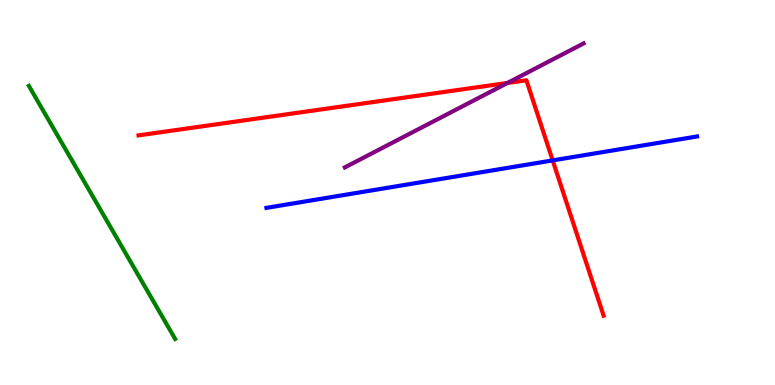[{'lines': ['blue', 'red'], 'intersections': [{'x': 7.13, 'y': 5.83}]}, {'lines': ['green', 'red'], 'intersections': []}, {'lines': ['purple', 'red'], 'intersections': [{'x': 6.55, 'y': 7.85}]}, {'lines': ['blue', 'green'], 'intersections': []}, {'lines': ['blue', 'purple'], 'intersections': []}, {'lines': ['green', 'purple'], 'intersections': []}]